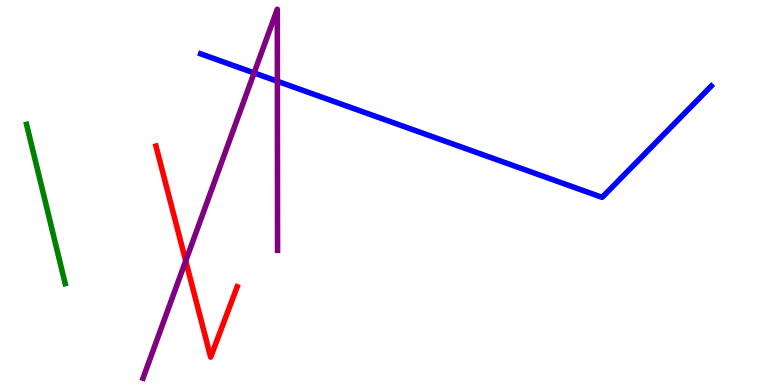[{'lines': ['blue', 'red'], 'intersections': []}, {'lines': ['green', 'red'], 'intersections': []}, {'lines': ['purple', 'red'], 'intersections': [{'x': 2.4, 'y': 3.22}]}, {'lines': ['blue', 'green'], 'intersections': []}, {'lines': ['blue', 'purple'], 'intersections': [{'x': 3.28, 'y': 8.11}, {'x': 3.58, 'y': 7.89}]}, {'lines': ['green', 'purple'], 'intersections': []}]